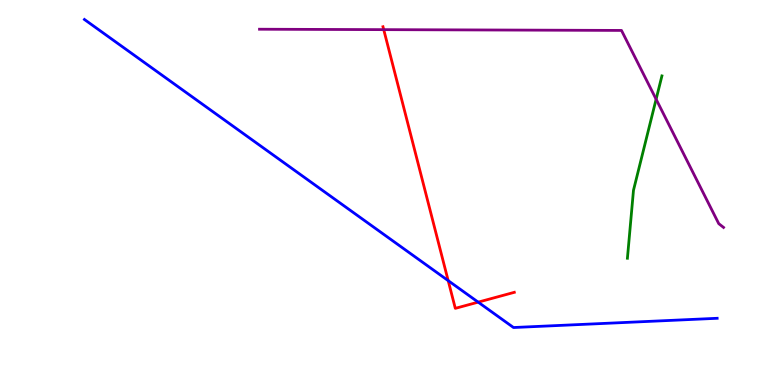[{'lines': ['blue', 'red'], 'intersections': [{'x': 5.78, 'y': 2.71}, {'x': 6.17, 'y': 2.15}]}, {'lines': ['green', 'red'], 'intersections': []}, {'lines': ['purple', 'red'], 'intersections': [{'x': 4.95, 'y': 9.23}]}, {'lines': ['blue', 'green'], 'intersections': []}, {'lines': ['blue', 'purple'], 'intersections': []}, {'lines': ['green', 'purple'], 'intersections': [{'x': 8.47, 'y': 7.42}]}]